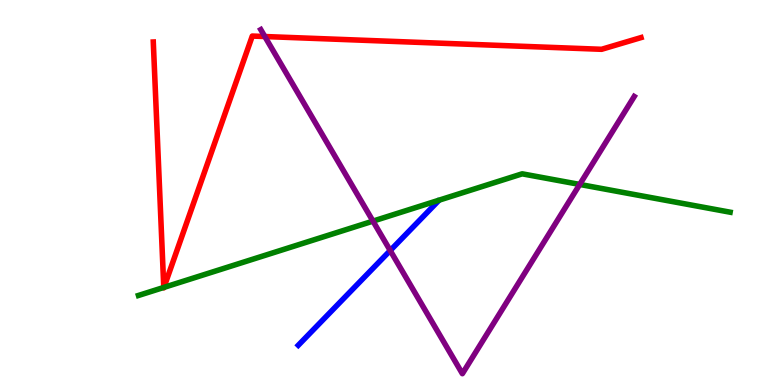[{'lines': ['blue', 'red'], 'intersections': []}, {'lines': ['green', 'red'], 'intersections': [{'x': 2.11, 'y': 2.53}, {'x': 2.12, 'y': 2.54}]}, {'lines': ['purple', 'red'], 'intersections': [{'x': 3.42, 'y': 9.05}]}, {'lines': ['blue', 'green'], 'intersections': []}, {'lines': ['blue', 'purple'], 'intersections': [{'x': 5.04, 'y': 3.49}]}, {'lines': ['green', 'purple'], 'intersections': [{'x': 4.81, 'y': 4.26}, {'x': 7.48, 'y': 5.21}]}]